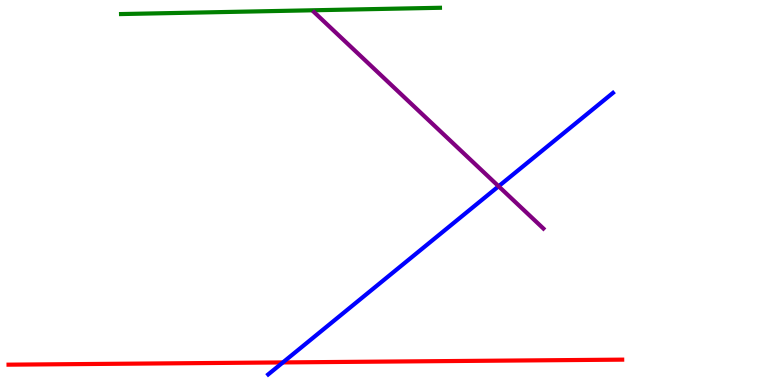[{'lines': ['blue', 'red'], 'intersections': [{'x': 3.65, 'y': 0.586}]}, {'lines': ['green', 'red'], 'intersections': []}, {'lines': ['purple', 'red'], 'intersections': []}, {'lines': ['blue', 'green'], 'intersections': []}, {'lines': ['blue', 'purple'], 'intersections': [{'x': 6.43, 'y': 5.16}]}, {'lines': ['green', 'purple'], 'intersections': []}]